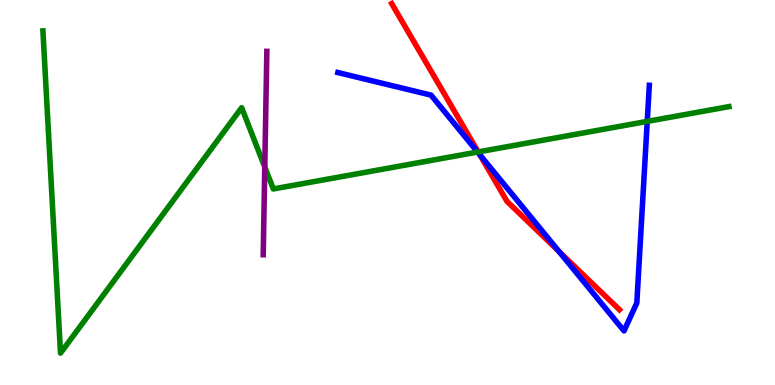[{'lines': ['blue', 'red'], 'intersections': [{'x': 6.19, 'y': 5.98}, {'x': 7.21, 'y': 3.47}]}, {'lines': ['green', 'red'], 'intersections': [{'x': 6.17, 'y': 6.05}]}, {'lines': ['purple', 'red'], 'intersections': []}, {'lines': ['blue', 'green'], 'intersections': [{'x': 6.16, 'y': 6.05}, {'x': 8.35, 'y': 6.85}]}, {'lines': ['blue', 'purple'], 'intersections': []}, {'lines': ['green', 'purple'], 'intersections': [{'x': 3.42, 'y': 5.66}]}]